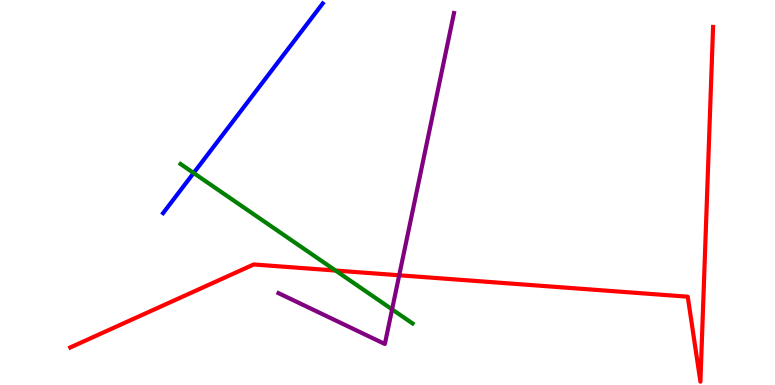[{'lines': ['blue', 'red'], 'intersections': []}, {'lines': ['green', 'red'], 'intersections': [{'x': 4.33, 'y': 2.97}]}, {'lines': ['purple', 'red'], 'intersections': [{'x': 5.15, 'y': 2.85}]}, {'lines': ['blue', 'green'], 'intersections': [{'x': 2.5, 'y': 5.51}]}, {'lines': ['blue', 'purple'], 'intersections': []}, {'lines': ['green', 'purple'], 'intersections': [{'x': 5.06, 'y': 1.96}]}]